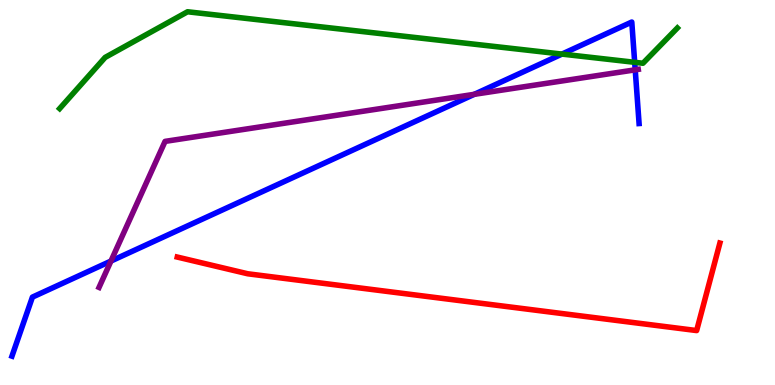[{'lines': ['blue', 'red'], 'intersections': []}, {'lines': ['green', 'red'], 'intersections': []}, {'lines': ['purple', 'red'], 'intersections': []}, {'lines': ['blue', 'green'], 'intersections': [{'x': 7.25, 'y': 8.6}, {'x': 8.19, 'y': 8.38}]}, {'lines': ['blue', 'purple'], 'intersections': [{'x': 1.43, 'y': 3.22}, {'x': 6.12, 'y': 7.55}, {'x': 8.2, 'y': 8.19}]}, {'lines': ['green', 'purple'], 'intersections': []}]